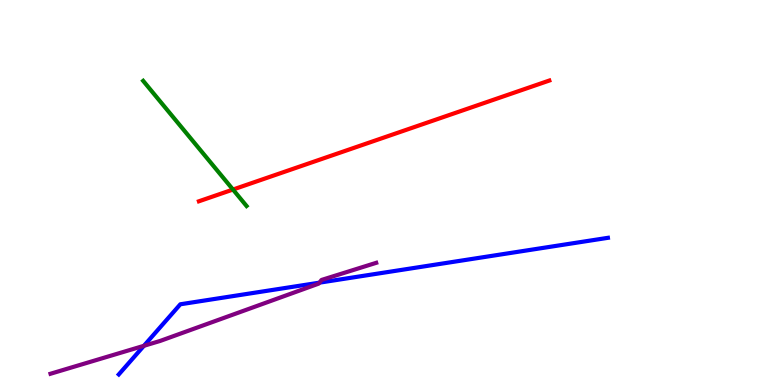[{'lines': ['blue', 'red'], 'intersections': []}, {'lines': ['green', 'red'], 'intersections': [{'x': 3.01, 'y': 5.08}]}, {'lines': ['purple', 'red'], 'intersections': []}, {'lines': ['blue', 'green'], 'intersections': []}, {'lines': ['blue', 'purple'], 'intersections': [{'x': 1.86, 'y': 1.02}, {'x': 4.12, 'y': 2.66}]}, {'lines': ['green', 'purple'], 'intersections': []}]